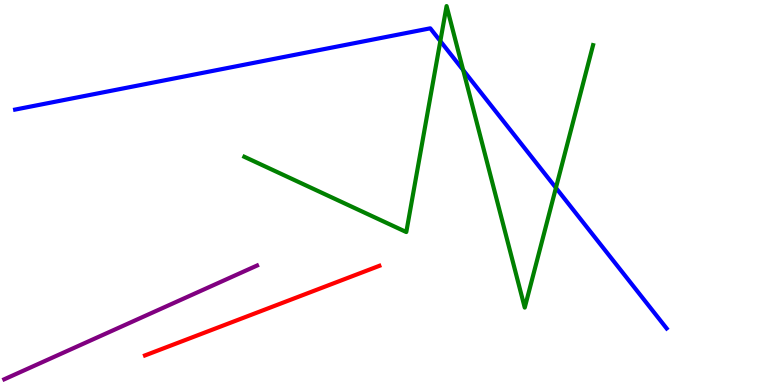[{'lines': ['blue', 'red'], 'intersections': []}, {'lines': ['green', 'red'], 'intersections': []}, {'lines': ['purple', 'red'], 'intersections': []}, {'lines': ['blue', 'green'], 'intersections': [{'x': 5.68, 'y': 8.93}, {'x': 5.98, 'y': 8.18}, {'x': 7.17, 'y': 5.12}]}, {'lines': ['blue', 'purple'], 'intersections': []}, {'lines': ['green', 'purple'], 'intersections': []}]